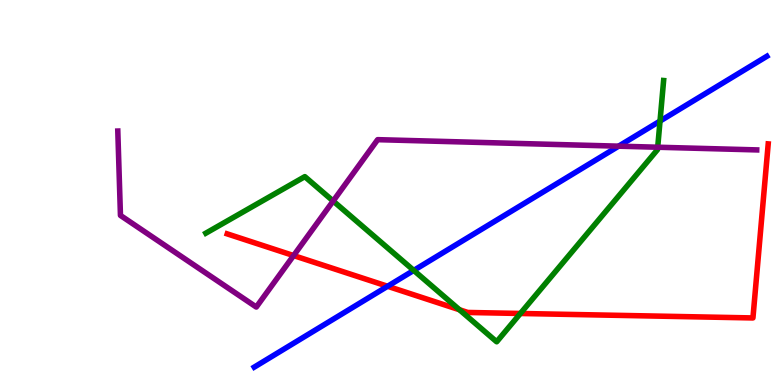[{'lines': ['blue', 'red'], 'intersections': [{'x': 5.0, 'y': 2.56}]}, {'lines': ['green', 'red'], 'intersections': [{'x': 5.93, 'y': 1.95}, {'x': 6.71, 'y': 1.86}]}, {'lines': ['purple', 'red'], 'intersections': [{'x': 3.79, 'y': 3.36}]}, {'lines': ['blue', 'green'], 'intersections': [{'x': 5.34, 'y': 2.98}, {'x': 8.52, 'y': 6.86}]}, {'lines': ['blue', 'purple'], 'intersections': [{'x': 7.98, 'y': 6.2}]}, {'lines': ['green', 'purple'], 'intersections': [{'x': 4.3, 'y': 4.78}, {'x': 8.49, 'y': 6.18}]}]